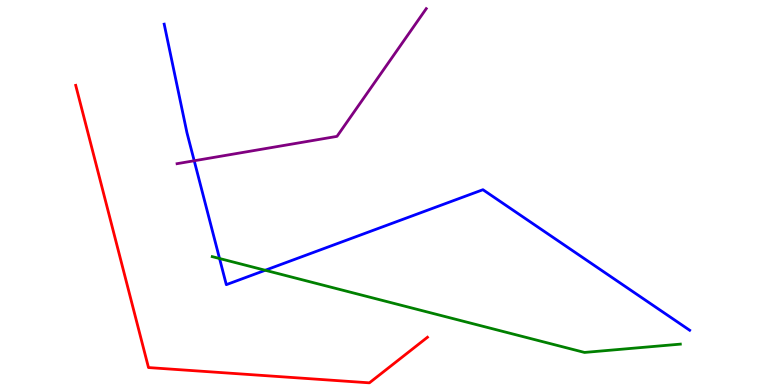[{'lines': ['blue', 'red'], 'intersections': []}, {'lines': ['green', 'red'], 'intersections': []}, {'lines': ['purple', 'red'], 'intersections': []}, {'lines': ['blue', 'green'], 'intersections': [{'x': 2.83, 'y': 3.29}, {'x': 3.42, 'y': 2.98}]}, {'lines': ['blue', 'purple'], 'intersections': [{'x': 2.51, 'y': 5.82}]}, {'lines': ['green', 'purple'], 'intersections': []}]